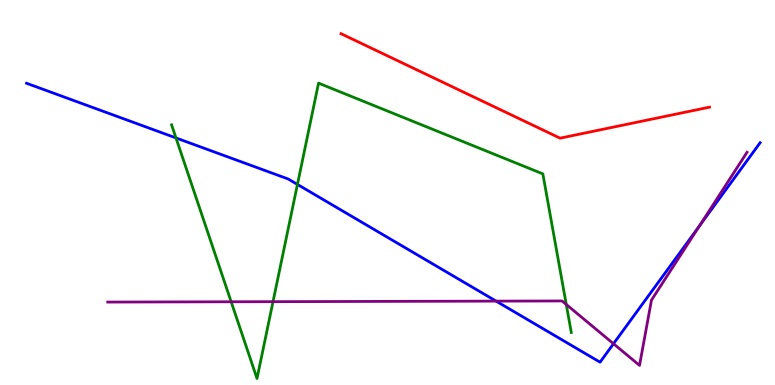[{'lines': ['blue', 'red'], 'intersections': []}, {'lines': ['green', 'red'], 'intersections': []}, {'lines': ['purple', 'red'], 'intersections': []}, {'lines': ['blue', 'green'], 'intersections': [{'x': 2.27, 'y': 6.42}, {'x': 3.84, 'y': 5.21}]}, {'lines': ['blue', 'purple'], 'intersections': [{'x': 6.4, 'y': 2.18}, {'x': 7.92, 'y': 1.07}, {'x': 9.02, 'y': 4.13}]}, {'lines': ['green', 'purple'], 'intersections': [{'x': 2.98, 'y': 2.16}, {'x': 3.52, 'y': 2.16}, {'x': 7.31, 'y': 2.09}]}]